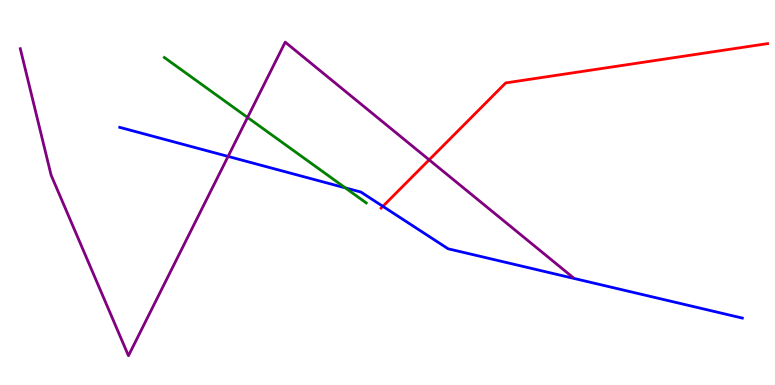[{'lines': ['blue', 'red'], 'intersections': [{'x': 4.94, 'y': 4.64}]}, {'lines': ['green', 'red'], 'intersections': []}, {'lines': ['purple', 'red'], 'intersections': [{'x': 5.54, 'y': 5.85}]}, {'lines': ['blue', 'green'], 'intersections': [{'x': 4.46, 'y': 5.12}]}, {'lines': ['blue', 'purple'], 'intersections': [{'x': 2.94, 'y': 5.94}]}, {'lines': ['green', 'purple'], 'intersections': [{'x': 3.19, 'y': 6.95}]}]